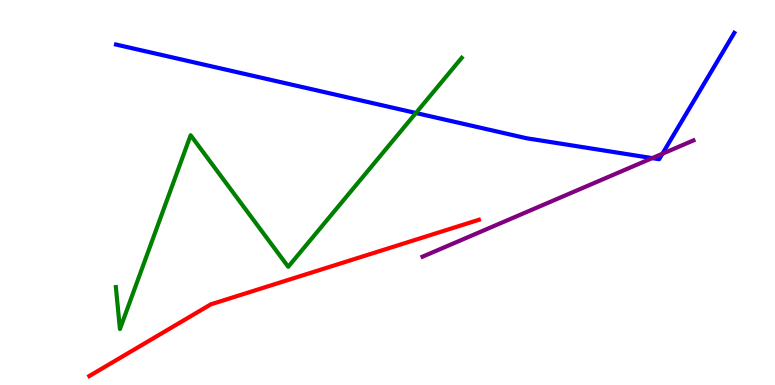[{'lines': ['blue', 'red'], 'intersections': []}, {'lines': ['green', 'red'], 'intersections': []}, {'lines': ['purple', 'red'], 'intersections': []}, {'lines': ['blue', 'green'], 'intersections': [{'x': 5.37, 'y': 7.06}]}, {'lines': ['blue', 'purple'], 'intersections': [{'x': 8.42, 'y': 5.89}, {'x': 8.55, 'y': 6.01}]}, {'lines': ['green', 'purple'], 'intersections': []}]